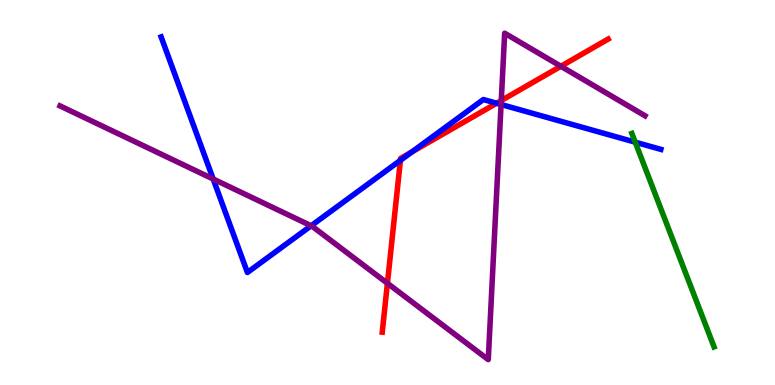[{'lines': ['blue', 'red'], 'intersections': [{'x': 5.17, 'y': 5.84}, {'x': 5.31, 'y': 6.05}, {'x': 6.41, 'y': 7.32}]}, {'lines': ['green', 'red'], 'intersections': []}, {'lines': ['purple', 'red'], 'intersections': [{'x': 5.0, 'y': 2.64}, {'x': 6.47, 'y': 7.39}, {'x': 7.24, 'y': 8.28}]}, {'lines': ['blue', 'green'], 'intersections': [{'x': 8.2, 'y': 6.31}]}, {'lines': ['blue', 'purple'], 'intersections': [{'x': 2.75, 'y': 5.35}, {'x': 4.01, 'y': 4.14}, {'x': 6.47, 'y': 7.29}]}, {'lines': ['green', 'purple'], 'intersections': []}]